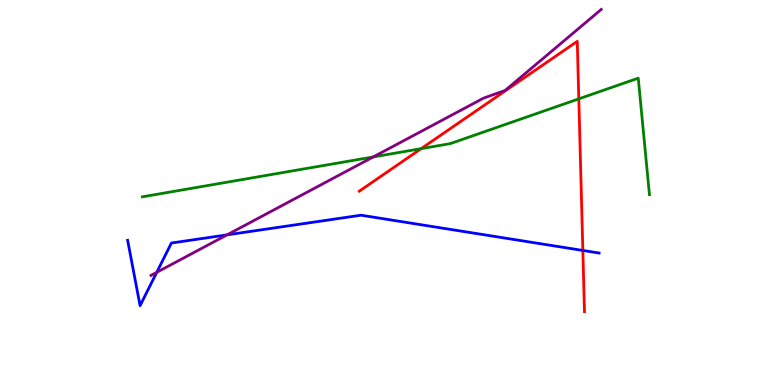[{'lines': ['blue', 'red'], 'intersections': [{'x': 7.52, 'y': 3.49}]}, {'lines': ['green', 'red'], 'intersections': [{'x': 5.43, 'y': 6.14}, {'x': 7.47, 'y': 7.43}]}, {'lines': ['purple', 'red'], 'intersections': []}, {'lines': ['blue', 'green'], 'intersections': []}, {'lines': ['blue', 'purple'], 'intersections': [{'x': 2.02, 'y': 2.93}, {'x': 2.93, 'y': 3.9}]}, {'lines': ['green', 'purple'], 'intersections': [{'x': 4.82, 'y': 5.92}]}]